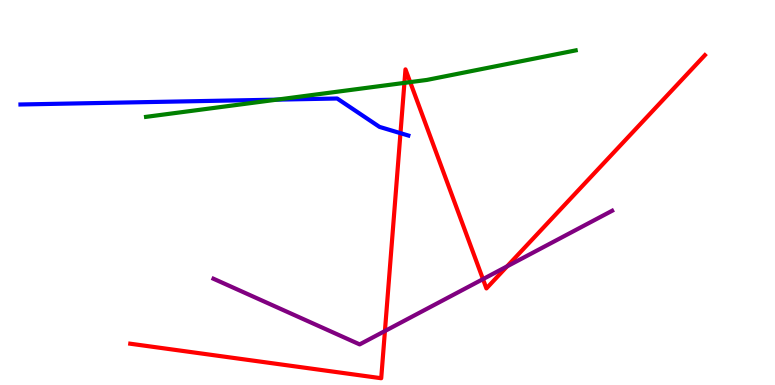[{'lines': ['blue', 'red'], 'intersections': [{'x': 5.17, 'y': 6.54}]}, {'lines': ['green', 'red'], 'intersections': [{'x': 5.22, 'y': 7.85}, {'x': 5.29, 'y': 7.87}]}, {'lines': ['purple', 'red'], 'intersections': [{'x': 4.97, 'y': 1.4}, {'x': 6.23, 'y': 2.75}, {'x': 6.54, 'y': 3.08}]}, {'lines': ['blue', 'green'], 'intersections': [{'x': 3.57, 'y': 7.41}]}, {'lines': ['blue', 'purple'], 'intersections': []}, {'lines': ['green', 'purple'], 'intersections': []}]